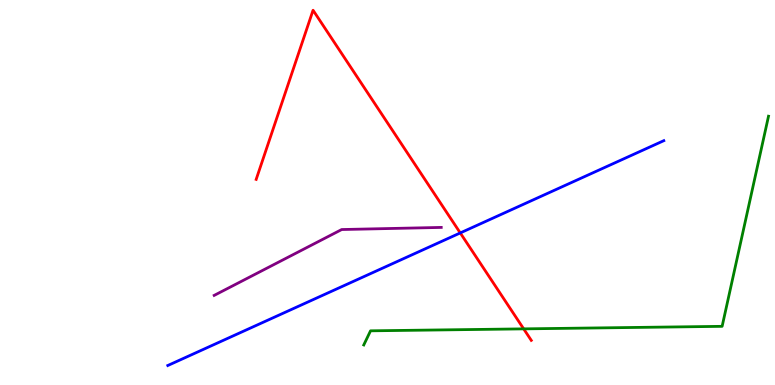[{'lines': ['blue', 'red'], 'intersections': [{'x': 5.94, 'y': 3.95}]}, {'lines': ['green', 'red'], 'intersections': [{'x': 6.76, 'y': 1.46}]}, {'lines': ['purple', 'red'], 'intersections': []}, {'lines': ['blue', 'green'], 'intersections': []}, {'lines': ['blue', 'purple'], 'intersections': []}, {'lines': ['green', 'purple'], 'intersections': []}]